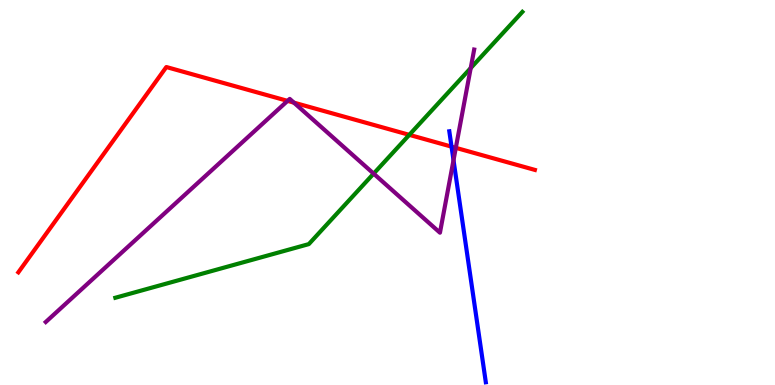[{'lines': ['blue', 'red'], 'intersections': [{'x': 5.83, 'y': 6.19}]}, {'lines': ['green', 'red'], 'intersections': [{'x': 5.28, 'y': 6.5}]}, {'lines': ['purple', 'red'], 'intersections': [{'x': 3.71, 'y': 7.38}, {'x': 3.79, 'y': 7.33}, {'x': 5.88, 'y': 6.16}]}, {'lines': ['blue', 'green'], 'intersections': []}, {'lines': ['blue', 'purple'], 'intersections': [{'x': 5.85, 'y': 5.84}]}, {'lines': ['green', 'purple'], 'intersections': [{'x': 4.82, 'y': 5.49}, {'x': 6.07, 'y': 8.23}]}]